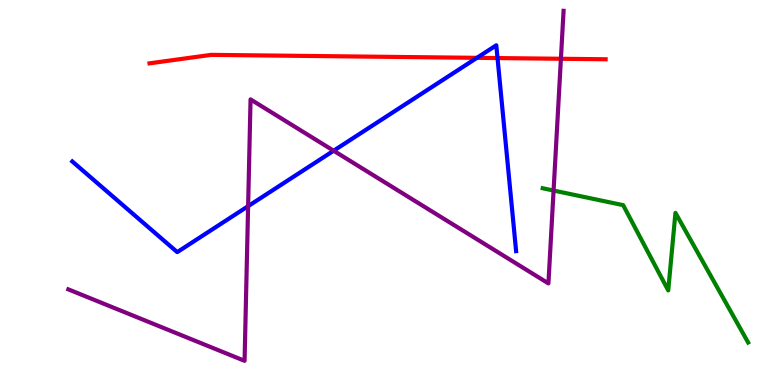[{'lines': ['blue', 'red'], 'intersections': [{'x': 6.15, 'y': 8.5}, {'x': 6.42, 'y': 8.49}]}, {'lines': ['green', 'red'], 'intersections': []}, {'lines': ['purple', 'red'], 'intersections': [{'x': 7.24, 'y': 8.47}]}, {'lines': ['blue', 'green'], 'intersections': []}, {'lines': ['blue', 'purple'], 'intersections': [{'x': 3.2, 'y': 4.64}, {'x': 4.31, 'y': 6.08}]}, {'lines': ['green', 'purple'], 'intersections': [{'x': 7.14, 'y': 5.05}]}]